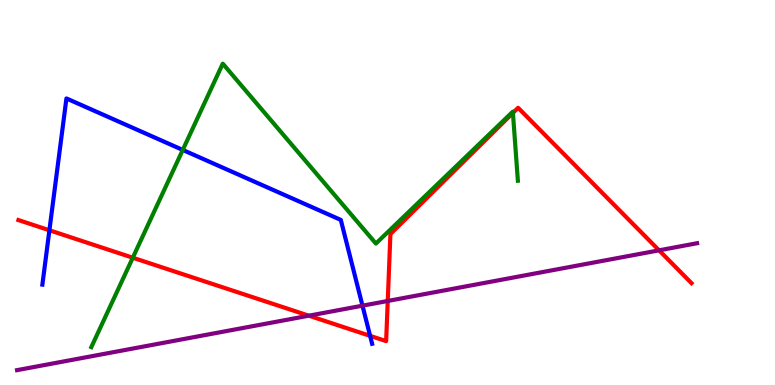[{'lines': ['blue', 'red'], 'intersections': [{'x': 0.637, 'y': 4.02}, {'x': 4.78, 'y': 1.28}]}, {'lines': ['green', 'red'], 'intersections': [{'x': 1.71, 'y': 3.31}, {'x': 6.62, 'y': 7.07}]}, {'lines': ['purple', 'red'], 'intersections': [{'x': 3.99, 'y': 1.8}, {'x': 5.0, 'y': 2.18}, {'x': 8.5, 'y': 3.5}]}, {'lines': ['blue', 'green'], 'intersections': [{'x': 2.36, 'y': 6.11}]}, {'lines': ['blue', 'purple'], 'intersections': [{'x': 4.68, 'y': 2.06}]}, {'lines': ['green', 'purple'], 'intersections': []}]